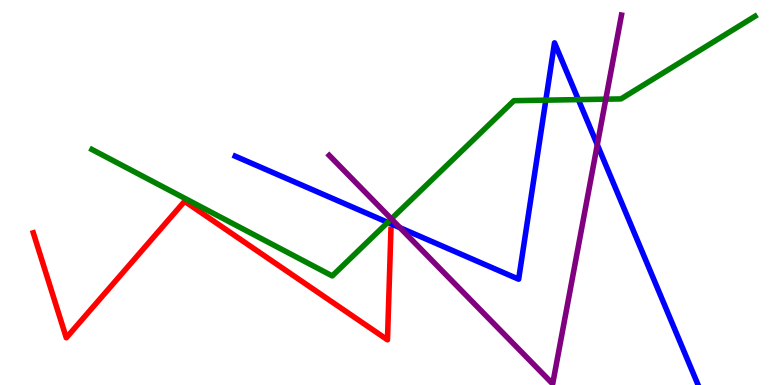[{'lines': ['blue', 'red'], 'intersections': []}, {'lines': ['green', 'red'], 'intersections': []}, {'lines': ['purple', 'red'], 'intersections': []}, {'lines': ['blue', 'green'], 'intersections': [{'x': 5.0, 'y': 4.22}, {'x': 7.04, 'y': 7.4}, {'x': 7.46, 'y': 7.41}]}, {'lines': ['blue', 'purple'], 'intersections': [{'x': 5.16, 'y': 4.09}, {'x': 7.71, 'y': 6.24}]}, {'lines': ['green', 'purple'], 'intersections': [{'x': 5.05, 'y': 4.31}, {'x': 7.82, 'y': 7.42}]}]